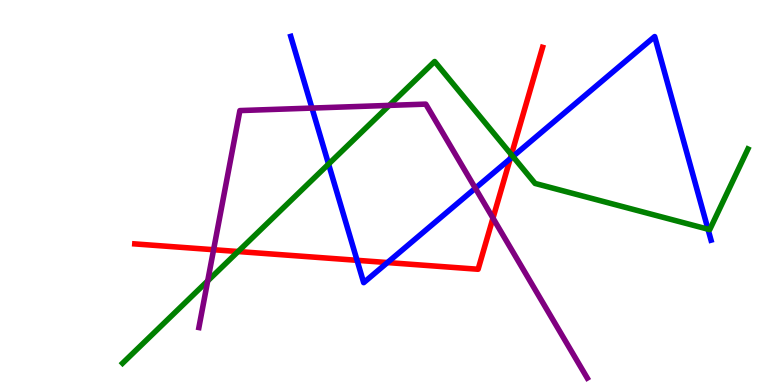[{'lines': ['blue', 'red'], 'intersections': [{'x': 4.61, 'y': 3.24}, {'x': 5.0, 'y': 3.18}, {'x': 6.58, 'y': 5.88}]}, {'lines': ['green', 'red'], 'intersections': [{'x': 3.07, 'y': 3.47}, {'x': 6.6, 'y': 5.98}]}, {'lines': ['purple', 'red'], 'intersections': [{'x': 2.76, 'y': 3.51}, {'x': 6.36, 'y': 4.33}]}, {'lines': ['blue', 'green'], 'intersections': [{'x': 4.24, 'y': 5.74}, {'x': 6.62, 'y': 5.94}, {'x': 9.14, 'y': 4.05}]}, {'lines': ['blue', 'purple'], 'intersections': [{'x': 4.03, 'y': 7.19}, {'x': 6.13, 'y': 5.11}]}, {'lines': ['green', 'purple'], 'intersections': [{'x': 2.68, 'y': 2.7}, {'x': 5.02, 'y': 7.26}]}]